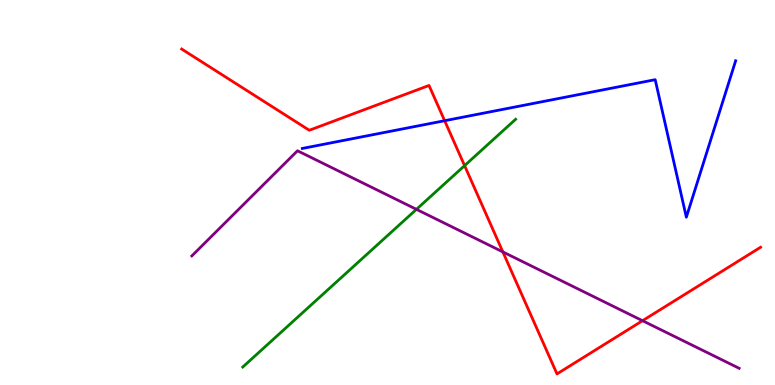[{'lines': ['blue', 'red'], 'intersections': [{'x': 5.74, 'y': 6.86}]}, {'lines': ['green', 'red'], 'intersections': [{'x': 5.99, 'y': 5.7}]}, {'lines': ['purple', 'red'], 'intersections': [{'x': 6.49, 'y': 3.46}, {'x': 8.29, 'y': 1.67}]}, {'lines': ['blue', 'green'], 'intersections': []}, {'lines': ['blue', 'purple'], 'intersections': []}, {'lines': ['green', 'purple'], 'intersections': [{'x': 5.37, 'y': 4.56}]}]